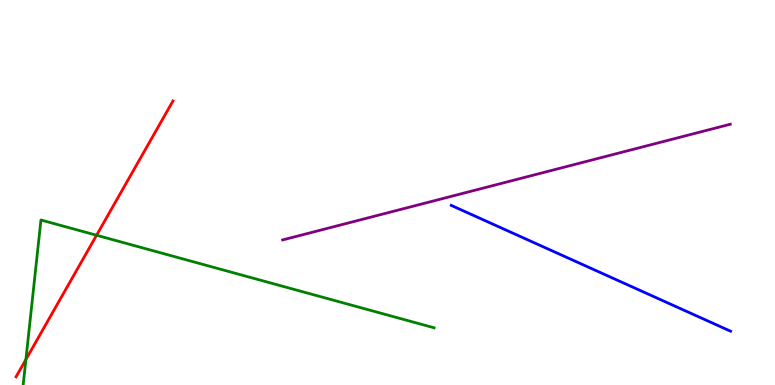[{'lines': ['blue', 'red'], 'intersections': []}, {'lines': ['green', 'red'], 'intersections': [{'x': 0.334, 'y': 0.662}, {'x': 1.25, 'y': 3.89}]}, {'lines': ['purple', 'red'], 'intersections': []}, {'lines': ['blue', 'green'], 'intersections': []}, {'lines': ['blue', 'purple'], 'intersections': []}, {'lines': ['green', 'purple'], 'intersections': []}]